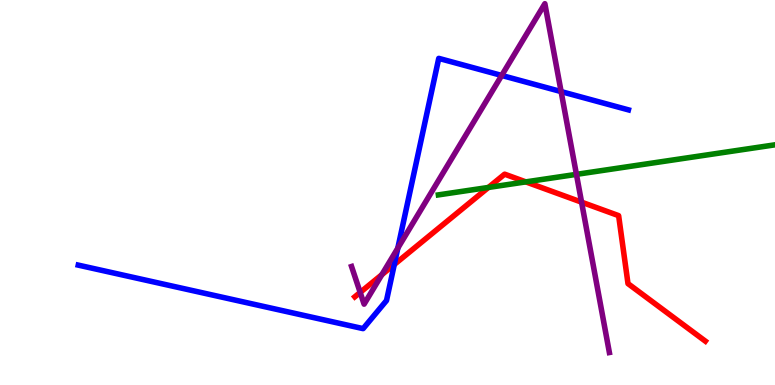[{'lines': ['blue', 'red'], 'intersections': [{'x': 5.09, 'y': 3.13}]}, {'lines': ['green', 'red'], 'intersections': [{'x': 6.3, 'y': 5.13}, {'x': 6.78, 'y': 5.28}]}, {'lines': ['purple', 'red'], 'intersections': [{'x': 4.65, 'y': 2.4}, {'x': 4.93, 'y': 2.86}, {'x': 7.5, 'y': 4.75}]}, {'lines': ['blue', 'green'], 'intersections': []}, {'lines': ['blue', 'purple'], 'intersections': [{'x': 5.13, 'y': 3.56}, {'x': 6.47, 'y': 8.04}, {'x': 7.24, 'y': 7.62}]}, {'lines': ['green', 'purple'], 'intersections': [{'x': 7.44, 'y': 5.47}]}]